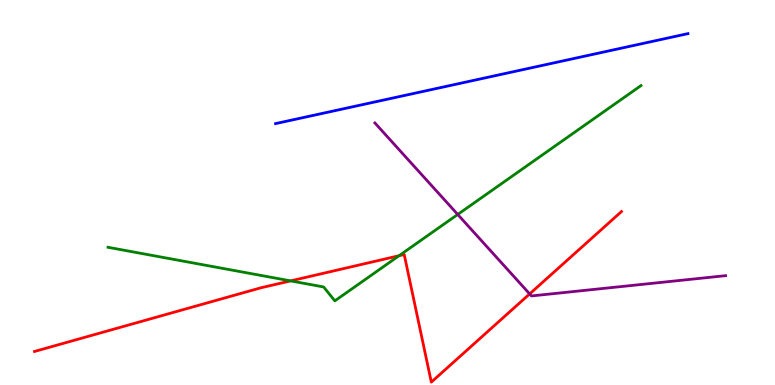[{'lines': ['blue', 'red'], 'intersections': []}, {'lines': ['green', 'red'], 'intersections': [{'x': 3.75, 'y': 2.7}, {'x': 5.15, 'y': 3.36}]}, {'lines': ['purple', 'red'], 'intersections': [{'x': 6.83, 'y': 2.37}]}, {'lines': ['blue', 'green'], 'intersections': []}, {'lines': ['blue', 'purple'], 'intersections': []}, {'lines': ['green', 'purple'], 'intersections': [{'x': 5.91, 'y': 4.43}]}]